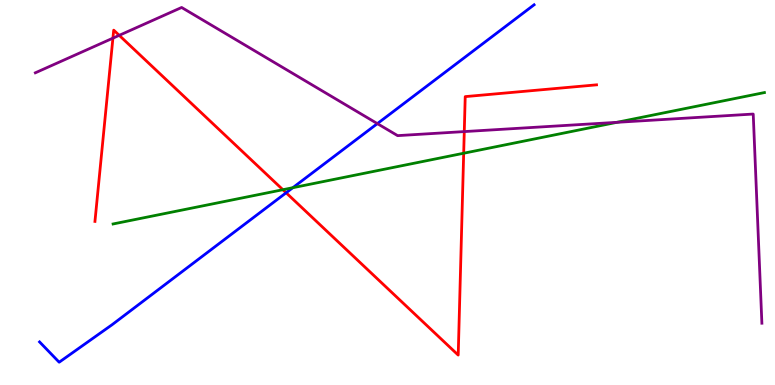[{'lines': ['blue', 'red'], 'intersections': [{'x': 3.69, 'y': 4.99}]}, {'lines': ['green', 'red'], 'intersections': [{'x': 3.65, 'y': 5.07}, {'x': 5.98, 'y': 6.02}]}, {'lines': ['purple', 'red'], 'intersections': [{'x': 1.46, 'y': 9.01}, {'x': 1.54, 'y': 9.08}, {'x': 5.99, 'y': 6.58}]}, {'lines': ['blue', 'green'], 'intersections': [{'x': 3.78, 'y': 5.12}]}, {'lines': ['blue', 'purple'], 'intersections': [{'x': 4.87, 'y': 6.79}]}, {'lines': ['green', 'purple'], 'intersections': [{'x': 7.96, 'y': 6.82}]}]